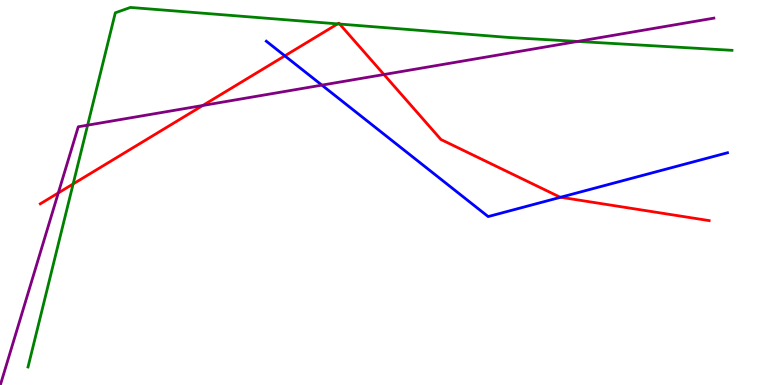[{'lines': ['blue', 'red'], 'intersections': [{'x': 3.68, 'y': 8.55}, {'x': 7.23, 'y': 4.88}]}, {'lines': ['green', 'red'], 'intersections': [{'x': 0.944, 'y': 5.22}, {'x': 4.36, 'y': 9.38}, {'x': 4.38, 'y': 9.38}]}, {'lines': ['purple', 'red'], 'intersections': [{'x': 0.752, 'y': 4.99}, {'x': 2.62, 'y': 7.26}, {'x': 4.95, 'y': 8.06}]}, {'lines': ['blue', 'green'], 'intersections': []}, {'lines': ['blue', 'purple'], 'intersections': [{'x': 4.15, 'y': 7.79}]}, {'lines': ['green', 'purple'], 'intersections': [{'x': 1.13, 'y': 6.75}, {'x': 7.45, 'y': 8.92}]}]